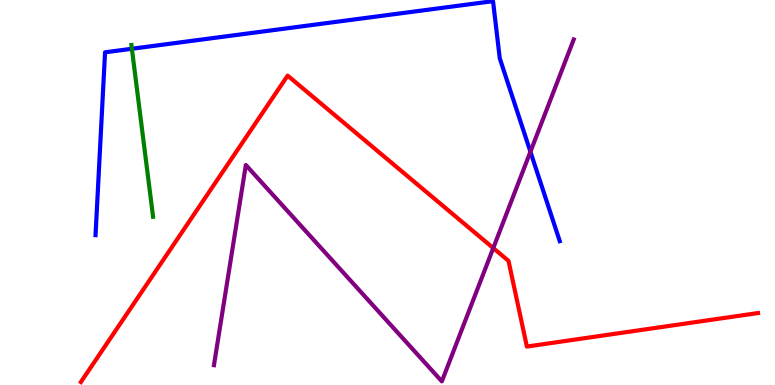[{'lines': ['blue', 'red'], 'intersections': []}, {'lines': ['green', 'red'], 'intersections': []}, {'lines': ['purple', 'red'], 'intersections': [{'x': 6.36, 'y': 3.56}]}, {'lines': ['blue', 'green'], 'intersections': [{'x': 1.7, 'y': 8.73}]}, {'lines': ['blue', 'purple'], 'intersections': [{'x': 6.84, 'y': 6.06}]}, {'lines': ['green', 'purple'], 'intersections': []}]